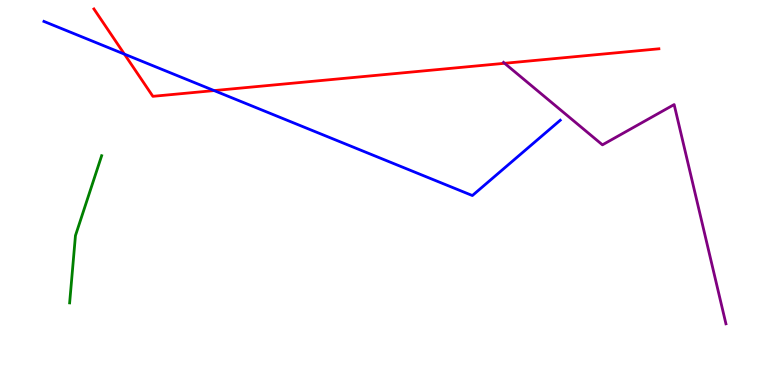[{'lines': ['blue', 'red'], 'intersections': [{'x': 1.61, 'y': 8.59}, {'x': 2.76, 'y': 7.65}]}, {'lines': ['green', 'red'], 'intersections': []}, {'lines': ['purple', 'red'], 'intersections': [{'x': 6.51, 'y': 8.36}]}, {'lines': ['blue', 'green'], 'intersections': []}, {'lines': ['blue', 'purple'], 'intersections': []}, {'lines': ['green', 'purple'], 'intersections': []}]